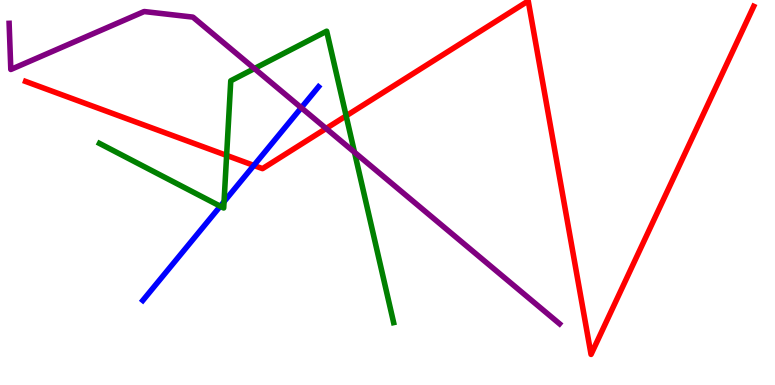[{'lines': ['blue', 'red'], 'intersections': [{'x': 3.28, 'y': 5.7}]}, {'lines': ['green', 'red'], 'intersections': [{'x': 2.92, 'y': 5.96}, {'x': 4.47, 'y': 6.99}]}, {'lines': ['purple', 'red'], 'intersections': [{'x': 4.21, 'y': 6.66}]}, {'lines': ['blue', 'green'], 'intersections': [{'x': 2.84, 'y': 4.64}, {'x': 2.89, 'y': 4.76}]}, {'lines': ['blue', 'purple'], 'intersections': [{'x': 3.89, 'y': 7.2}]}, {'lines': ['green', 'purple'], 'intersections': [{'x': 3.28, 'y': 8.22}, {'x': 4.57, 'y': 6.05}]}]